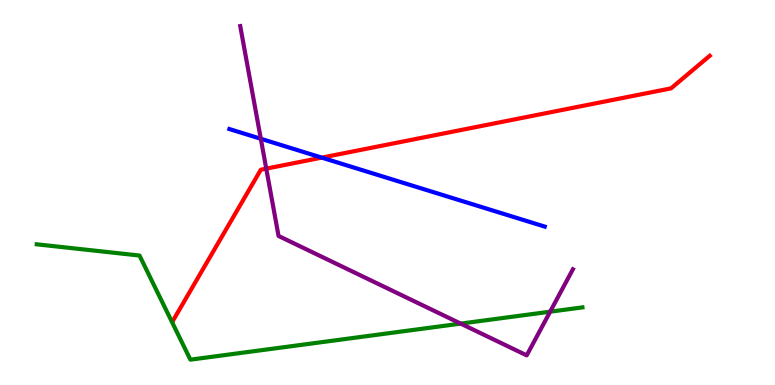[{'lines': ['blue', 'red'], 'intersections': [{'x': 4.15, 'y': 5.91}]}, {'lines': ['green', 'red'], 'intersections': []}, {'lines': ['purple', 'red'], 'intersections': [{'x': 3.44, 'y': 5.62}]}, {'lines': ['blue', 'green'], 'intersections': []}, {'lines': ['blue', 'purple'], 'intersections': [{'x': 3.37, 'y': 6.4}]}, {'lines': ['green', 'purple'], 'intersections': [{'x': 5.94, 'y': 1.59}, {'x': 7.1, 'y': 1.9}]}]